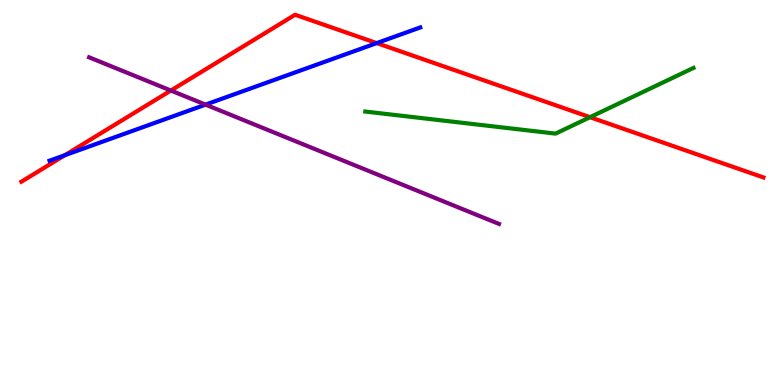[{'lines': ['blue', 'red'], 'intersections': [{'x': 0.836, 'y': 5.97}, {'x': 4.86, 'y': 8.88}]}, {'lines': ['green', 'red'], 'intersections': [{'x': 7.61, 'y': 6.96}]}, {'lines': ['purple', 'red'], 'intersections': [{'x': 2.2, 'y': 7.65}]}, {'lines': ['blue', 'green'], 'intersections': []}, {'lines': ['blue', 'purple'], 'intersections': [{'x': 2.65, 'y': 7.28}]}, {'lines': ['green', 'purple'], 'intersections': []}]